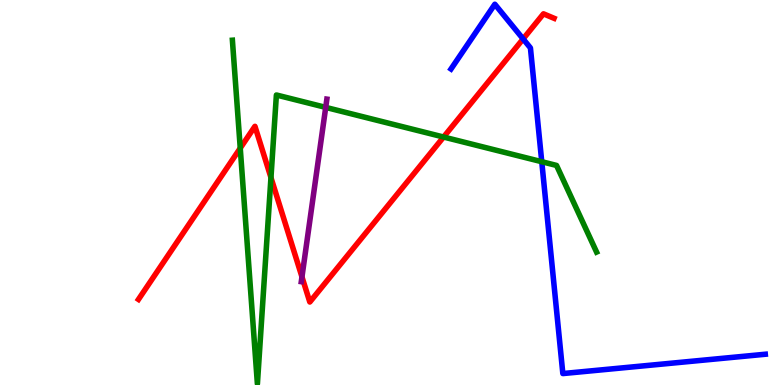[{'lines': ['blue', 'red'], 'intersections': [{'x': 6.75, 'y': 8.99}]}, {'lines': ['green', 'red'], 'intersections': [{'x': 3.1, 'y': 6.15}, {'x': 3.5, 'y': 5.39}, {'x': 5.72, 'y': 6.44}]}, {'lines': ['purple', 'red'], 'intersections': [{'x': 3.9, 'y': 2.81}]}, {'lines': ['blue', 'green'], 'intersections': [{'x': 6.99, 'y': 5.8}]}, {'lines': ['blue', 'purple'], 'intersections': []}, {'lines': ['green', 'purple'], 'intersections': [{'x': 4.2, 'y': 7.21}]}]